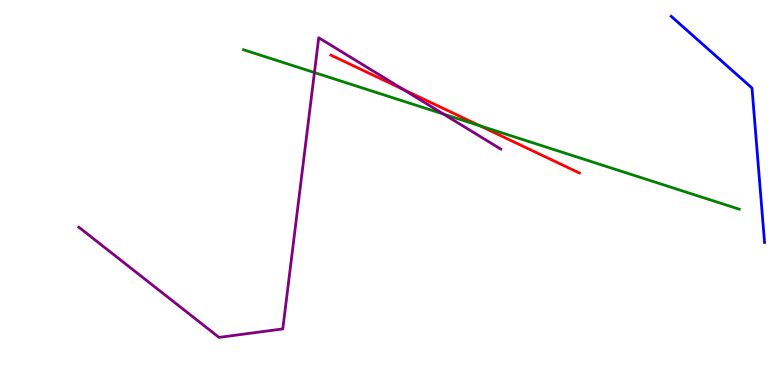[{'lines': ['blue', 'red'], 'intersections': []}, {'lines': ['green', 'red'], 'intersections': [{'x': 6.19, 'y': 6.73}]}, {'lines': ['purple', 'red'], 'intersections': [{'x': 5.2, 'y': 7.68}]}, {'lines': ['blue', 'green'], 'intersections': []}, {'lines': ['blue', 'purple'], 'intersections': []}, {'lines': ['green', 'purple'], 'intersections': [{'x': 4.06, 'y': 8.12}, {'x': 5.72, 'y': 7.04}]}]